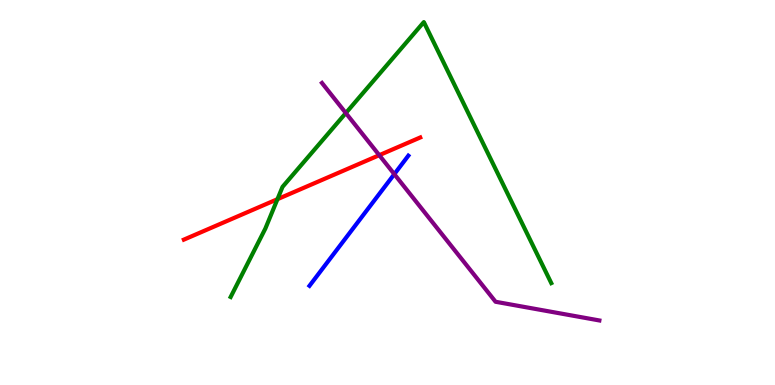[{'lines': ['blue', 'red'], 'intersections': []}, {'lines': ['green', 'red'], 'intersections': [{'x': 3.58, 'y': 4.83}]}, {'lines': ['purple', 'red'], 'intersections': [{'x': 4.89, 'y': 5.97}]}, {'lines': ['blue', 'green'], 'intersections': []}, {'lines': ['blue', 'purple'], 'intersections': [{'x': 5.09, 'y': 5.48}]}, {'lines': ['green', 'purple'], 'intersections': [{'x': 4.46, 'y': 7.06}]}]